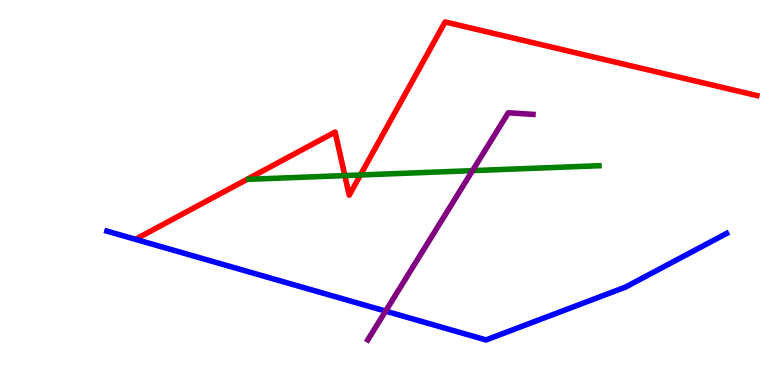[{'lines': ['blue', 'red'], 'intersections': []}, {'lines': ['green', 'red'], 'intersections': [{'x': 4.45, 'y': 5.44}, {'x': 4.65, 'y': 5.46}]}, {'lines': ['purple', 'red'], 'intersections': []}, {'lines': ['blue', 'green'], 'intersections': []}, {'lines': ['blue', 'purple'], 'intersections': [{'x': 4.98, 'y': 1.92}]}, {'lines': ['green', 'purple'], 'intersections': [{'x': 6.1, 'y': 5.57}]}]